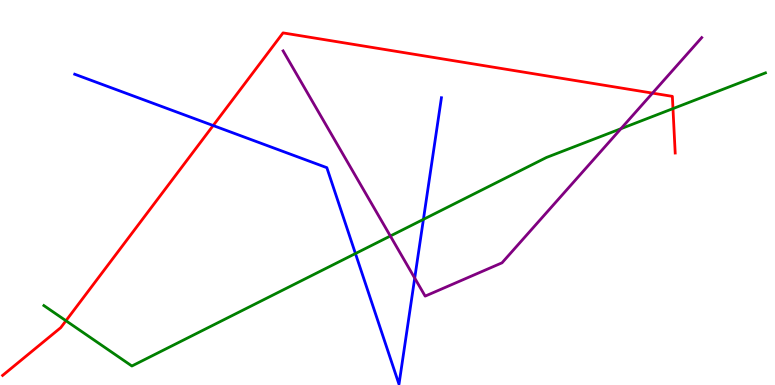[{'lines': ['blue', 'red'], 'intersections': [{'x': 2.75, 'y': 6.74}]}, {'lines': ['green', 'red'], 'intersections': [{'x': 0.851, 'y': 1.67}, {'x': 8.68, 'y': 7.18}]}, {'lines': ['purple', 'red'], 'intersections': [{'x': 8.42, 'y': 7.58}]}, {'lines': ['blue', 'green'], 'intersections': [{'x': 4.59, 'y': 3.41}, {'x': 5.46, 'y': 4.3}]}, {'lines': ['blue', 'purple'], 'intersections': [{'x': 5.35, 'y': 2.78}]}, {'lines': ['green', 'purple'], 'intersections': [{'x': 5.04, 'y': 3.87}, {'x': 8.01, 'y': 6.66}]}]